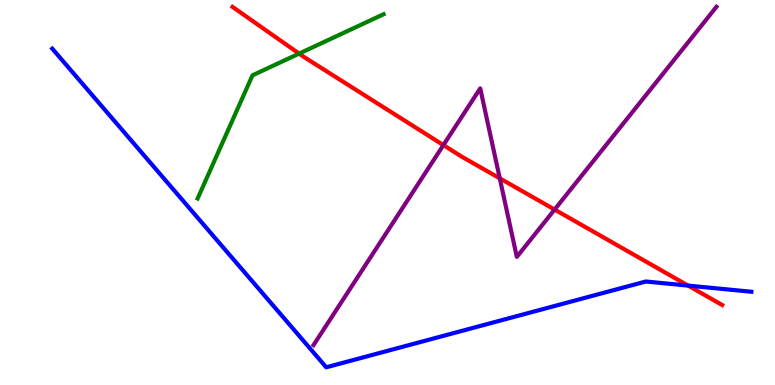[{'lines': ['blue', 'red'], 'intersections': [{'x': 8.88, 'y': 2.58}]}, {'lines': ['green', 'red'], 'intersections': [{'x': 3.86, 'y': 8.61}]}, {'lines': ['purple', 'red'], 'intersections': [{'x': 5.72, 'y': 6.23}, {'x': 6.45, 'y': 5.37}, {'x': 7.16, 'y': 4.56}]}, {'lines': ['blue', 'green'], 'intersections': []}, {'lines': ['blue', 'purple'], 'intersections': []}, {'lines': ['green', 'purple'], 'intersections': []}]